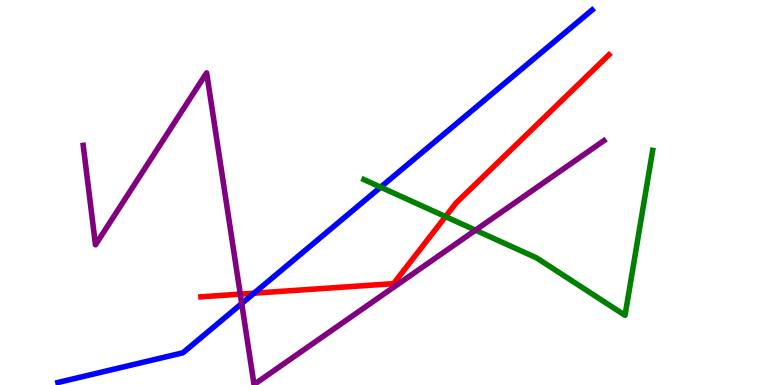[{'lines': ['blue', 'red'], 'intersections': [{'x': 3.28, 'y': 2.38}]}, {'lines': ['green', 'red'], 'intersections': [{'x': 5.75, 'y': 4.37}]}, {'lines': ['purple', 'red'], 'intersections': [{'x': 3.1, 'y': 2.36}]}, {'lines': ['blue', 'green'], 'intersections': [{'x': 4.91, 'y': 5.14}]}, {'lines': ['blue', 'purple'], 'intersections': [{'x': 3.12, 'y': 2.12}]}, {'lines': ['green', 'purple'], 'intersections': [{'x': 6.14, 'y': 4.02}]}]